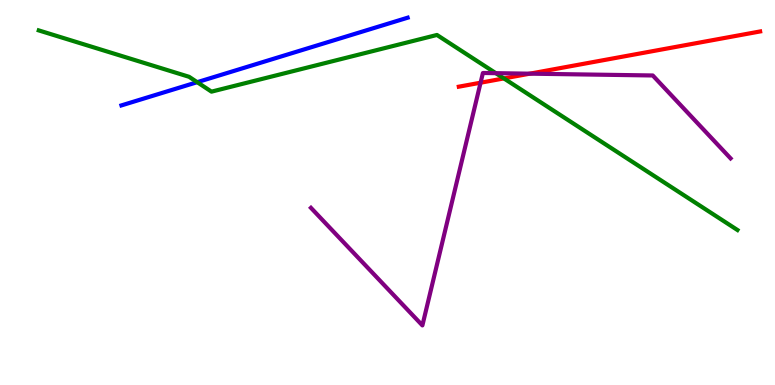[{'lines': ['blue', 'red'], 'intersections': []}, {'lines': ['green', 'red'], 'intersections': [{'x': 6.5, 'y': 7.96}]}, {'lines': ['purple', 'red'], 'intersections': [{'x': 6.2, 'y': 7.85}, {'x': 6.84, 'y': 8.09}]}, {'lines': ['blue', 'green'], 'intersections': [{'x': 2.54, 'y': 7.87}]}, {'lines': ['blue', 'purple'], 'intersections': []}, {'lines': ['green', 'purple'], 'intersections': [{'x': 6.4, 'y': 8.1}]}]